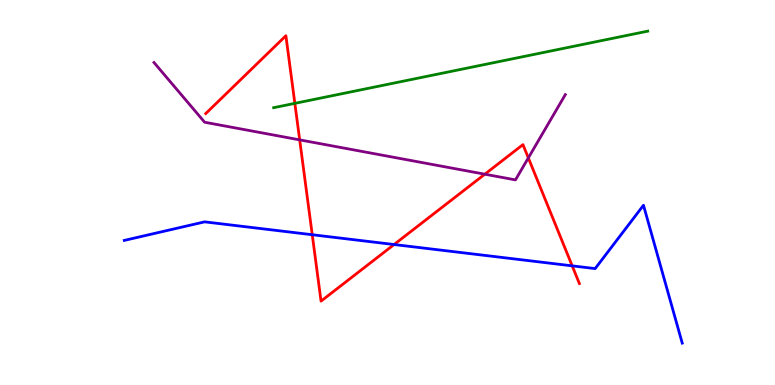[{'lines': ['blue', 'red'], 'intersections': [{'x': 4.03, 'y': 3.9}, {'x': 5.08, 'y': 3.65}, {'x': 7.38, 'y': 3.09}]}, {'lines': ['green', 'red'], 'intersections': [{'x': 3.8, 'y': 7.32}]}, {'lines': ['purple', 'red'], 'intersections': [{'x': 3.87, 'y': 6.37}, {'x': 6.26, 'y': 5.48}, {'x': 6.82, 'y': 5.9}]}, {'lines': ['blue', 'green'], 'intersections': []}, {'lines': ['blue', 'purple'], 'intersections': []}, {'lines': ['green', 'purple'], 'intersections': []}]